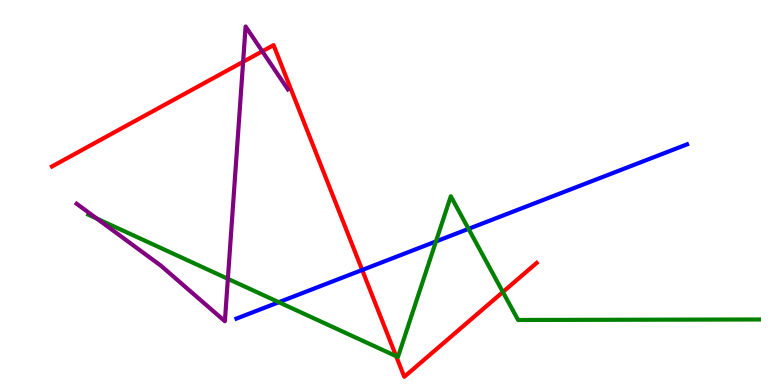[{'lines': ['blue', 'red'], 'intersections': [{'x': 4.67, 'y': 2.99}]}, {'lines': ['green', 'red'], 'intersections': [{'x': 5.11, 'y': 0.75}, {'x': 6.49, 'y': 2.42}]}, {'lines': ['purple', 'red'], 'intersections': [{'x': 3.14, 'y': 8.39}, {'x': 3.38, 'y': 8.67}]}, {'lines': ['blue', 'green'], 'intersections': [{'x': 3.6, 'y': 2.15}, {'x': 5.63, 'y': 3.73}, {'x': 6.05, 'y': 4.06}]}, {'lines': ['blue', 'purple'], 'intersections': []}, {'lines': ['green', 'purple'], 'intersections': [{'x': 1.25, 'y': 4.32}, {'x': 2.94, 'y': 2.76}]}]